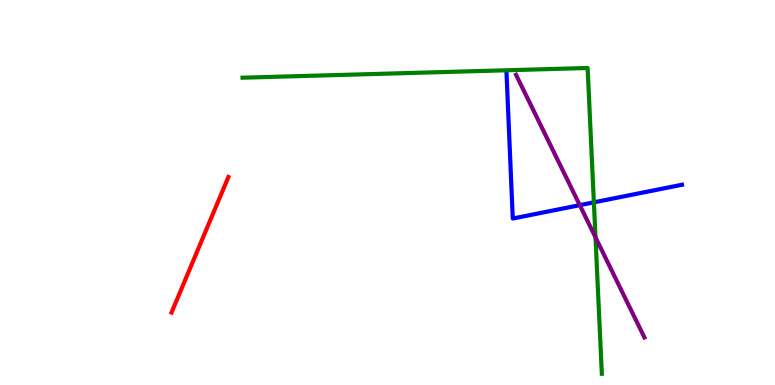[{'lines': ['blue', 'red'], 'intersections': []}, {'lines': ['green', 'red'], 'intersections': []}, {'lines': ['purple', 'red'], 'intersections': []}, {'lines': ['blue', 'green'], 'intersections': [{'x': 7.66, 'y': 4.74}]}, {'lines': ['blue', 'purple'], 'intersections': [{'x': 7.48, 'y': 4.67}]}, {'lines': ['green', 'purple'], 'intersections': [{'x': 7.68, 'y': 3.84}]}]